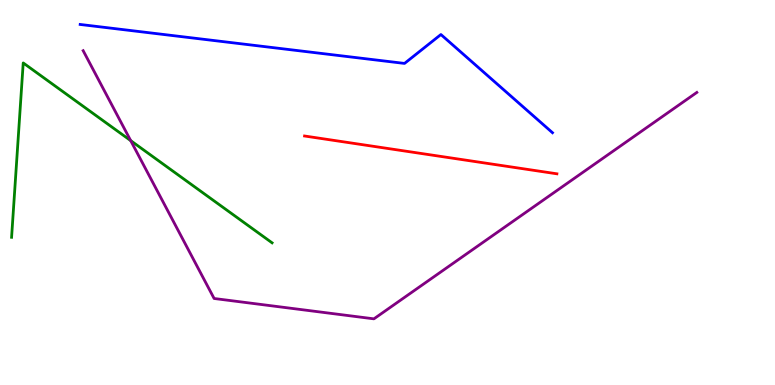[{'lines': ['blue', 'red'], 'intersections': []}, {'lines': ['green', 'red'], 'intersections': []}, {'lines': ['purple', 'red'], 'intersections': []}, {'lines': ['blue', 'green'], 'intersections': []}, {'lines': ['blue', 'purple'], 'intersections': []}, {'lines': ['green', 'purple'], 'intersections': [{'x': 1.69, 'y': 6.35}]}]